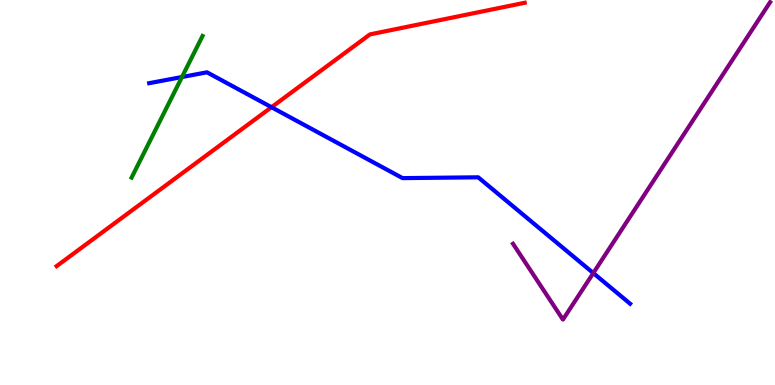[{'lines': ['blue', 'red'], 'intersections': [{'x': 3.5, 'y': 7.22}]}, {'lines': ['green', 'red'], 'intersections': []}, {'lines': ['purple', 'red'], 'intersections': []}, {'lines': ['blue', 'green'], 'intersections': [{'x': 2.35, 'y': 8.0}]}, {'lines': ['blue', 'purple'], 'intersections': [{'x': 7.66, 'y': 2.91}]}, {'lines': ['green', 'purple'], 'intersections': []}]